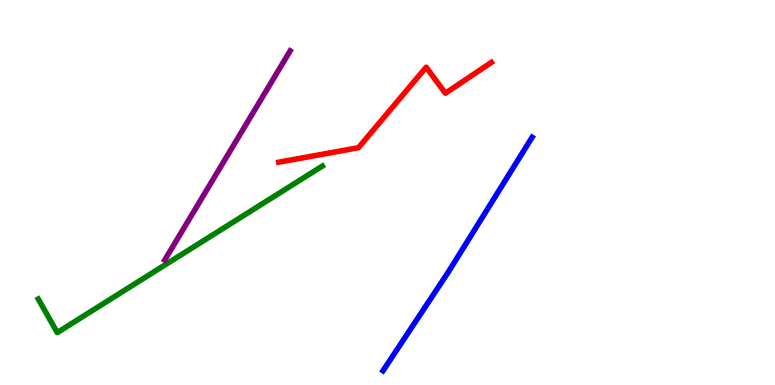[{'lines': ['blue', 'red'], 'intersections': []}, {'lines': ['green', 'red'], 'intersections': []}, {'lines': ['purple', 'red'], 'intersections': []}, {'lines': ['blue', 'green'], 'intersections': []}, {'lines': ['blue', 'purple'], 'intersections': []}, {'lines': ['green', 'purple'], 'intersections': []}]